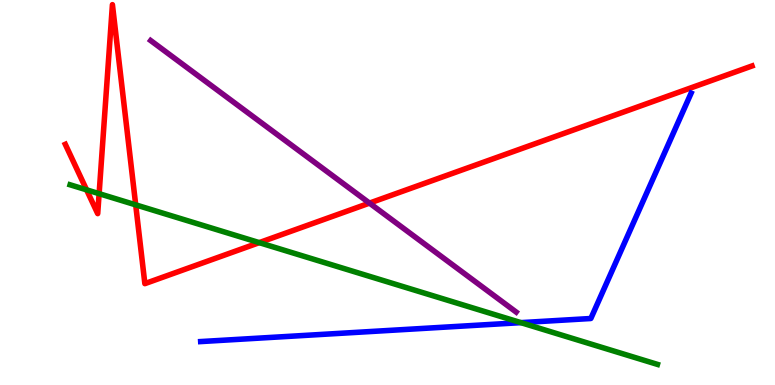[{'lines': ['blue', 'red'], 'intersections': []}, {'lines': ['green', 'red'], 'intersections': [{'x': 1.12, 'y': 5.07}, {'x': 1.28, 'y': 4.97}, {'x': 1.75, 'y': 4.68}, {'x': 3.35, 'y': 3.7}]}, {'lines': ['purple', 'red'], 'intersections': [{'x': 4.77, 'y': 4.72}]}, {'lines': ['blue', 'green'], 'intersections': [{'x': 6.72, 'y': 1.62}]}, {'lines': ['blue', 'purple'], 'intersections': []}, {'lines': ['green', 'purple'], 'intersections': []}]